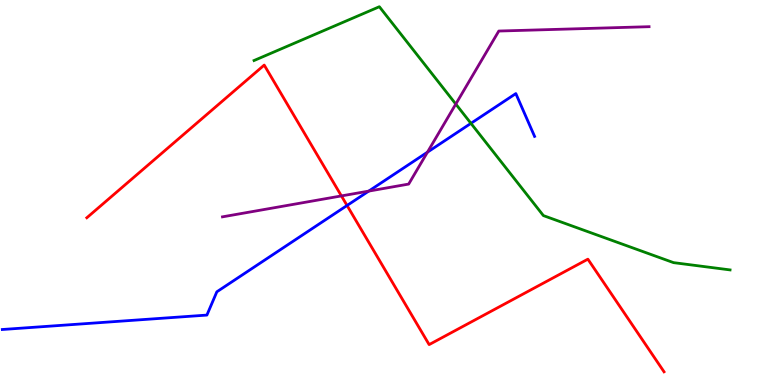[{'lines': ['blue', 'red'], 'intersections': [{'x': 4.48, 'y': 4.66}]}, {'lines': ['green', 'red'], 'intersections': []}, {'lines': ['purple', 'red'], 'intersections': [{'x': 4.41, 'y': 4.91}]}, {'lines': ['blue', 'green'], 'intersections': [{'x': 6.08, 'y': 6.8}]}, {'lines': ['blue', 'purple'], 'intersections': [{'x': 4.76, 'y': 5.04}, {'x': 5.52, 'y': 6.05}]}, {'lines': ['green', 'purple'], 'intersections': [{'x': 5.88, 'y': 7.3}]}]